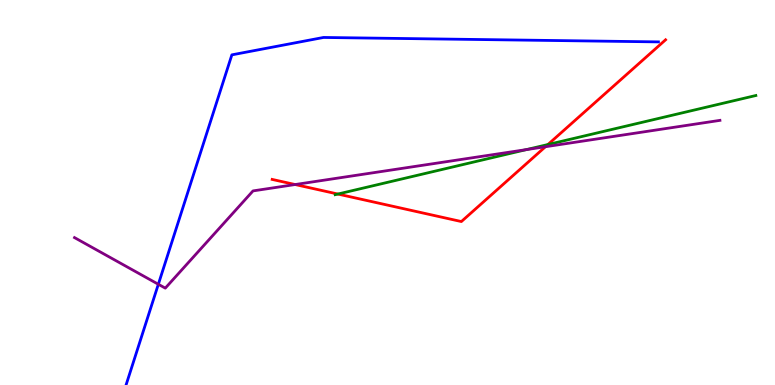[{'lines': ['blue', 'red'], 'intersections': []}, {'lines': ['green', 'red'], 'intersections': [{'x': 4.36, 'y': 4.96}, {'x': 7.07, 'y': 6.25}]}, {'lines': ['purple', 'red'], 'intersections': [{'x': 3.81, 'y': 5.21}, {'x': 7.04, 'y': 6.19}]}, {'lines': ['blue', 'green'], 'intersections': []}, {'lines': ['blue', 'purple'], 'intersections': [{'x': 2.04, 'y': 2.62}]}, {'lines': ['green', 'purple'], 'intersections': [{'x': 6.79, 'y': 6.11}]}]